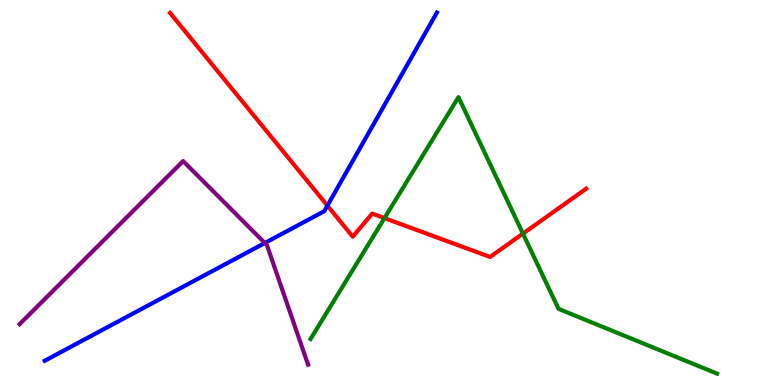[{'lines': ['blue', 'red'], 'intersections': [{'x': 4.22, 'y': 4.66}]}, {'lines': ['green', 'red'], 'intersections': [{'x': 4.96, 'y': 4.33}, {'x': 6.75, 'y': 3.93}]}, {'lines': ['purple', 'red'], 'intersections': []}, {'lines': ['blue', 'green'], 'intersections': []}, {'lines': ['blue', 'purple'], 'intersections': [{'x': 3.42, 'y': 3.69}]}, {'lines': ['green', 'purple'], 'intersections': []}]